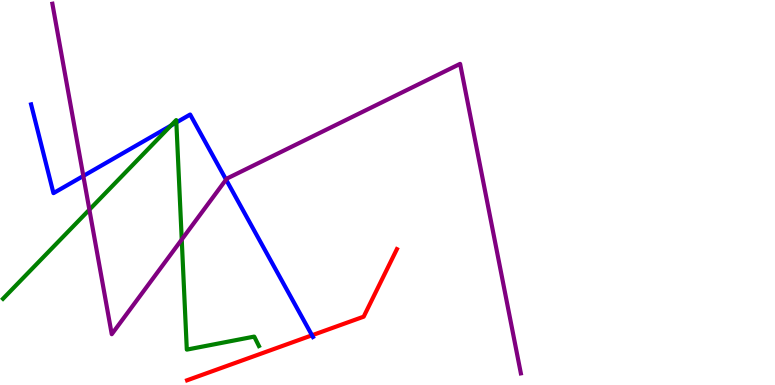[{'lines': ['blue', 'red'], 'intersections': [{'x': 4.03, 'y': 1.29}]}, {'lines': ['green', 'red'], 'intersections': []}, {'lines': ['purple', 'red'], 'intersections': []}, {'lines': ['blue', 'green'], 'intersections': [{'x': 2.2, 'y': 6.74}, {'x': 2.28, 'y': 6.82}]}, {'lines': ['blue', 'purple'], 'intersections': [{'x': 1.08, 'y': 5.43}, {'x': 2.92, 'y': 5.34}]}, {'lines': ['green', 'purple'], 'intersections': [{'x': 1.15, 'y': 4.55}, {'x': 2.34, 'y': 3.78}]}]